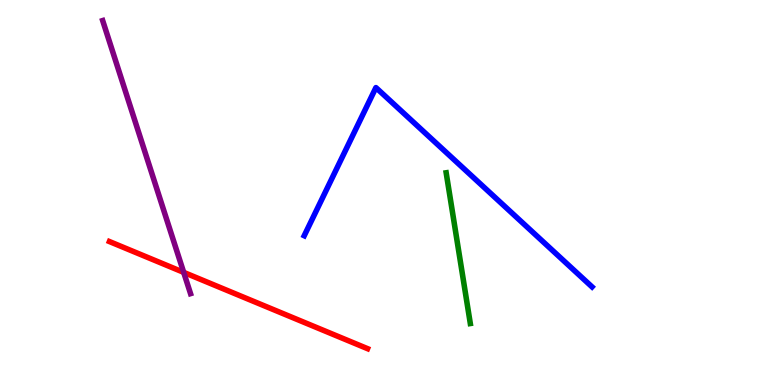[{'lines': ['blue', 'red'], 'intersections': []}, {'lines': ['green', 'red'], 'intersections': []}, {'lines': ['purple', 'red'], 'intersections': [{'x': 2.37, 'y': 2.93}]}, {'lines': ['blue', 'green'], 'intersections': []}, {'lines': ['blue', 'purple'], 'intersections': []}, {'lines': ['green', 'purple'], 'intersections': []}]